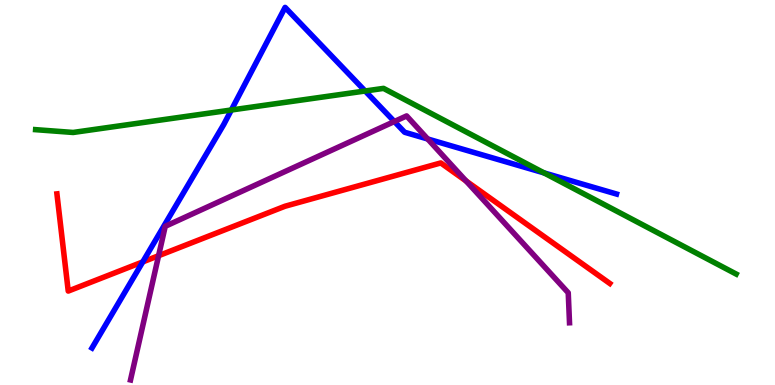[{'lines': ['blue', 'red'], 'intersections': [{'x': 1.84, 'y': 3.2}]}, {'lines': ['green', 'red'], 'intersections': []}, {'lines': ['purple', 'red'], 'intersections': [{'x': 2.05, 'y': 3.36}, {'x': 6.01, 'y': 5.3}]}, {'lines': ['blue', 'green'], 'intersections': [{'x': 2.99, 'y': 7.14}, {'x': 4.71, 'y': 7.64}, {'x': 7.02, 'y': 5.51}]}, {'lines': ['blue', 'purple'], 'intersections': [{'x': 5.09, 'y': 6.84}, {'x': 5.52, 'y': 6.39}]}, {'lines': ['green', 'purple'], 'intersections': []}]